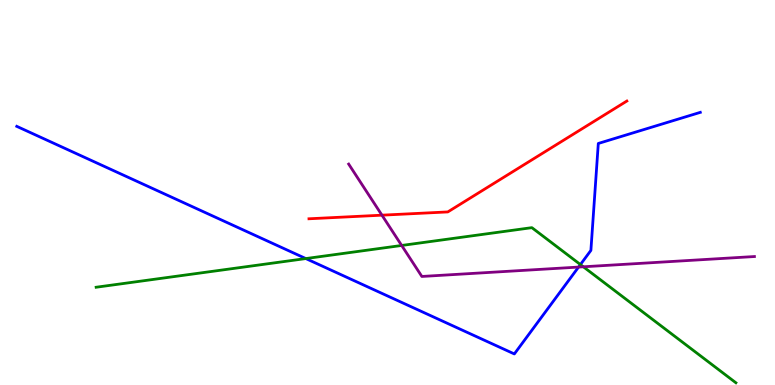[{'lines': ['blue', 'red'], 'intersections': []}, {'lines': ['green', 'red'], 'intersections': []}, {'lines': ['purple', 'red'], 'intersections': [{'x': 4.93, 'y': 4.41}]}, {'lines': ['blue', 'green'], 'intersections': [{'x': 3.95, 'y': 3.28}, {'x': 7.49, 'y': 3.13}]}, {'lines': ['blue', 'purple'], 'intersections': [{'x': 7.47, 'y': 3.06}]}, {'lines': ['green', 'purple'], 'intersections': [{'x': 5.18, 'y': 3.62}, {'x': 7.53, 'y': 3.07}]}]